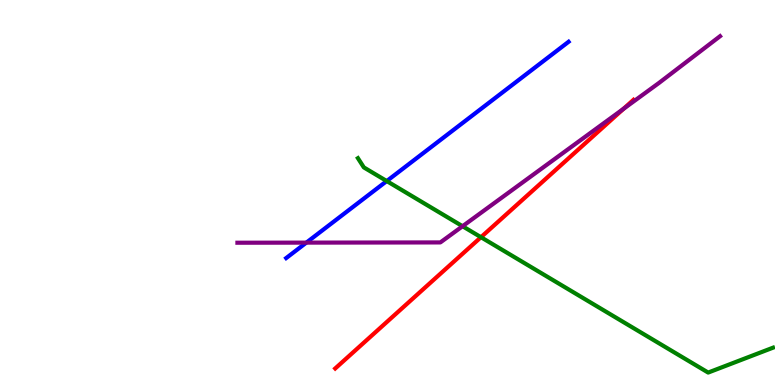[{'lines': ['blue', 'red'], 'intersections': []}, {'lines': ['green', 'red'], 'intersections': [{'x': 6.21, 'y': 3.84}]}, {'lines': ['purple', 'red'], 'intersections': [{'x': 8.05, 'y': 7.17}]}, {'lines': ['blue', 'green'], 'intersections': [{'x': 4.99, 'y': 5.3}]}, {'lines': ['blue', 'purple'], 'intersections': [{'x': 3.95, 'y': 3.7}]}, {'lines': ['green', 'purple'], 'intersections': [{'x': 5.97, 'y': 4.12}]}]